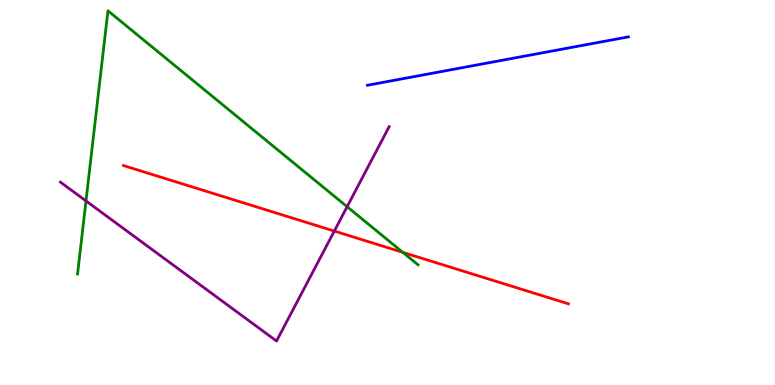[{'lines': ['blue', 'red'], 'intersections': []}, {'lines': ['green', 'red'], 'intersections': [{'x': 5.2, 'y': 3.44}]}, {'lines': ['purple', 'red'], 'intersections': [{'x': 4.31, 'y': 4.0}]}, {'lines': ['blue', 'green'], 'intersections': []}, {'lines': ['blue', 'purple'], 'intersections': []}, {'lines': ['green', 'purple'], 'intersections': [{'x': 1.11, 'y': 4.78}, {'x': 4.48, 'y': 4.63}]}]